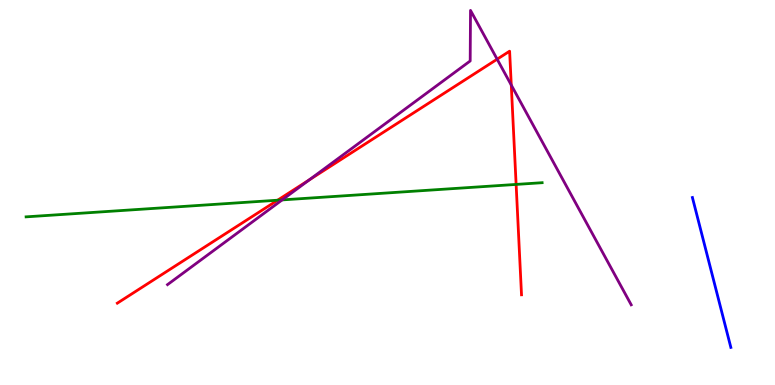[{'lines': ['blue', 'red'], 'intersections': []}, {'lines': ['green', 'red'], 'intersections': [{'x': 3.58, 'y': 4.8}, {'x': 6.66, 'y': 5.21}]}, {'lines': ['purple', 'red'], 'intersections': [{'x': 3.99, 'y': 5.33}, {'x': 6.41, 'y': 8.46}, {'x': 6.6, 'y': 7.79}]}, {'lines': ['blue', 'green'], 'intersections': []}, {'lines': ['blue', 'purple'], 'intersections': []}, {'lines': ['green', 'purple'], 'intersections': [{'x': 3.64, 'y': 4.81}]}]